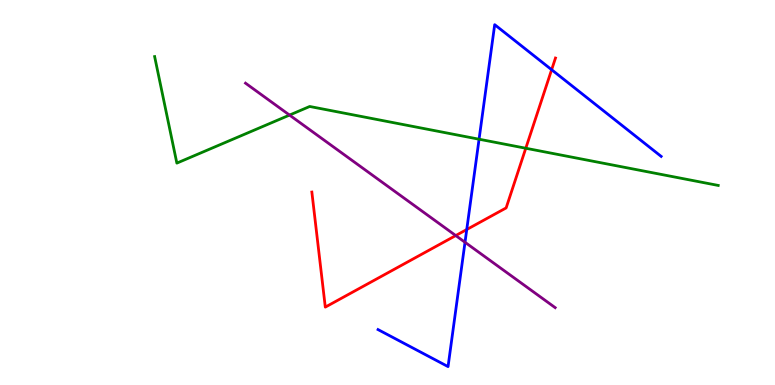[{'lines': ['blue', 'red'], 'intersections': [{'x': 6.02, 'y': 4.04}, {'x': 7.12, 'y': 8.19}]}, {'lines': ['green', 'red'], 'intersections': [{'x': 6.78, 'y': 6.15}]}, {'lines': ['purple', 'red'], 'intersections': [{'x': 5.88, 'y': 3.88}]}, {'lines': ['blue', 'green'], 'intersections': [{'x': 6.18, 'y': 6.38}]}, {'lines': ['blue', 'purple'], 'intersections': [{'x': 6.0, 'y': 3.71}]}, {'lines': ['green', 'purple'], 'intersections': [{'x': 3.74, 'y': 7.01}]}]